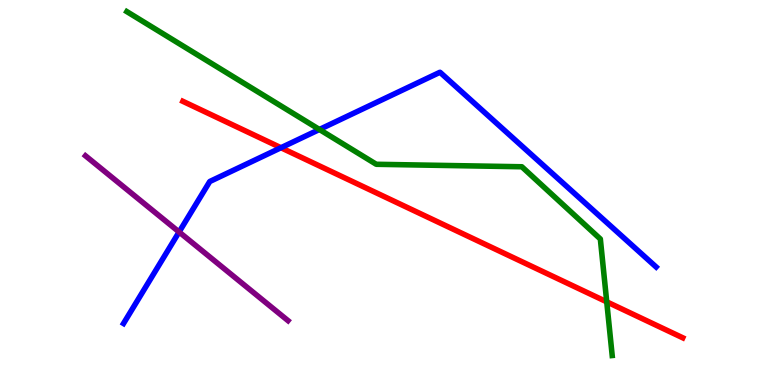[{'lines': ['blue', 'red'], 'intersections': [{'x': 3.63, 'y': 6.16}]}, {'lines': ['green', 'red'], 'intersections': [{'x': 7.83, 'y': 2.16}]}, {'lines': ['purple', 'red'], 'intersections': []}, {'lines': ['blue', 'green'], 'intersections': [{'x': 4.12, 'y': 6.64}]}, {'lines': ['blue', 'purple'], 'intersections': [{'x': 2.31, 'y': 3.97}]}, {'lines': ['green', 'purple'], 'intersections': []}]